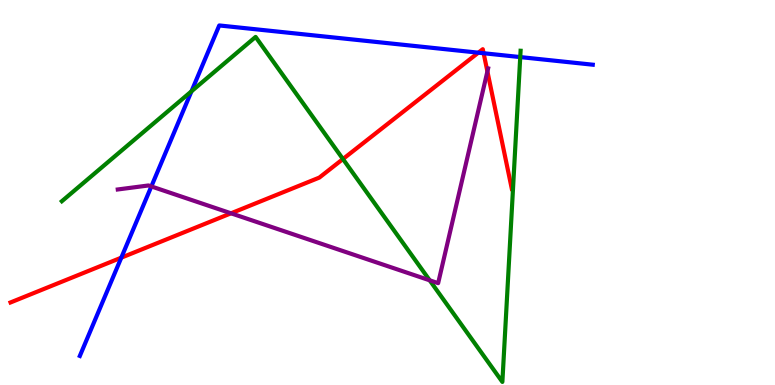[{'lines': ['blue', 'red'], 'intersections': [{'x': 1.57, 'y': 3.31}, {'x': 6.17, 'y': 8.63}, {'x': 6.24, 'y': 8.62}]}, {'lines': ['green', 'red'], 'intersections': [{'x': 4.43, 'y': 5.87}]}, {'lines': ['purple', 'red'], 'intersections': [{'x': 2.98, 'y': 4.46}, {'x': 6.29, 'y': 8.14}]}, {'lines': ['blue', 'green'], 'intersections': [{'x': 2.47, 'y': 7.63}, {'x': 6.71, 'y': 8.52}]}, {'lines': ['blue', 'purple'], 'intersections': [{'x': 1.95, 'y': 5.16}]}, {'lines': ['green', 'purple'], 'intersections': [{'x': 5.54, 'y': 2.72}]}]